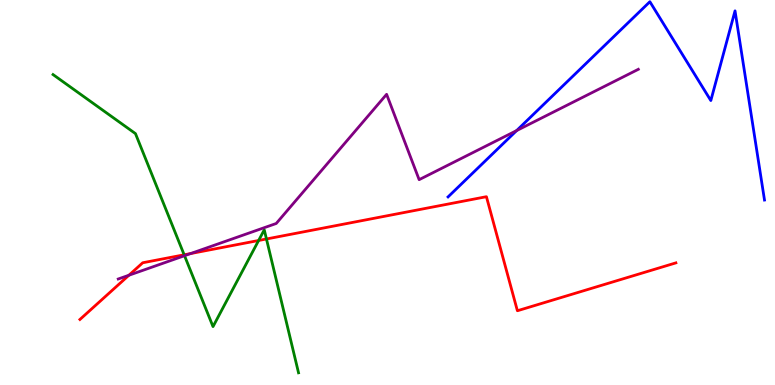[{'lines': ['blue', 'red'], 'intersections': []}, {'lines': ['green', 'red'], 'intersections': [{'x': 2.38, 'y': 3.38}, {'x': 3.34, 'y': 3.75}, {'x': 3.44, 'y': 3.79}]}, {'lines': ['purple', 'red'], 'intersections': [{'x': 1.66, 'y': 2.85}, {'x': 2.46, 'y': 3.41}]}, {'lines': ['blue', 'green'], 'intersections': []}, {'lines': ['blue', 'purple'], 'intersections': [{'x': 6.67, 'y': 6.61}]}, {'lines': ['green', 'purple'], 'intersections': [{'x': 2.38, 'y': 3.36}]}]